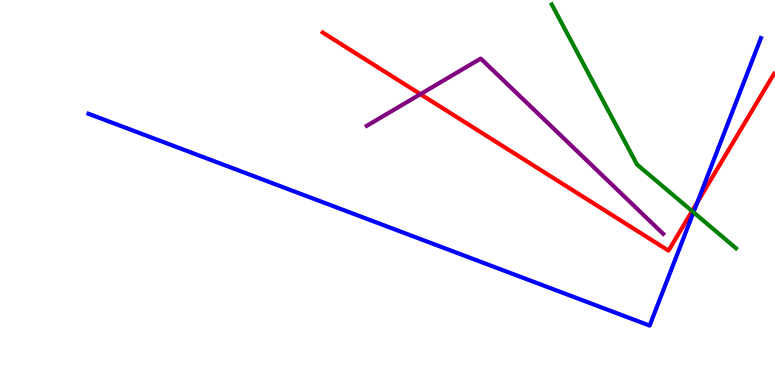[{'lines': ['blue', 'red'], 'intersections': [{'x': 9.0, 'y': 4.75}]}, {'lines': ['green', 'red'], 'intersections': [{'x': 8.93, 'y': 4.52}]}, {'lines': ['purple', 'red'], 'intersections': [{'x': 5.42, 'y': 7.55}]}, {'lines': ['blue', 'green'], 'intersections': [{'x': 8.95, 'y': 4.49}]}, {'lines': ['blue', 'purple'], 'intersections': []}, {'lines': ['green', 'purple'], 'intersections': []}]